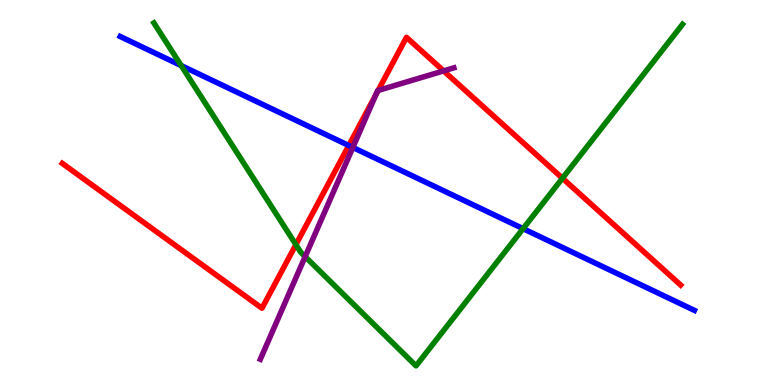[{'lines': ['blue', 'red'], 'intersections': [{'x': 4.5, 'y': 6.22}]}, {'lines': ['green', 'red'], 'intersections': [{'x': 3.82, 'y': 3.65}, {'x': 7.26, 'y': 5.37}]}, {'lines': ['purple', 'red'], 'intersections': [{'x': 4.85, 'y': 7.55}, {'x': 4.88, 'y': 7.65}, {'x': 5.72, 'y': 8.16}]}, {'lines': ['blue', 'green'], 'intersections': [{'x': 2.34, 'y': 8.3}, {'x': 6.75, 'y': 4.06}]}, {'lines': ['blue', 'purple'], 'intersections': [{'x': 4.55, 'y': 6.17}]}, {'lines': ['green', 'purple'], 'intersections': [{'x': 3.94, 'y': 3.33}]}]